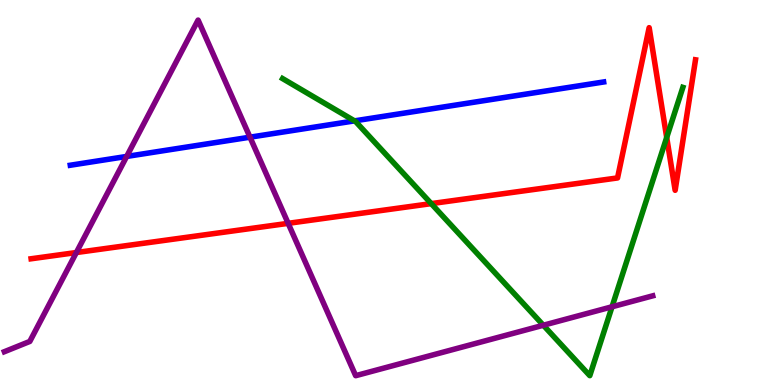[{'lines': ['blue', 'red'], 'intersections': []}, {'lines': ['green', 'red'], 'intersections': [{'x': 5.56, 'y': 4.71}, {'x': 8.6, 'y': 6.43}]}, {'lines': ['purple', 'red'], 'intersections': [{'x': 0.985, 'y': 3.44}, {'x': 3.72, 'y': 4.2}]}, {'lines': ['blue', 'green'], 'intersections': [{'x': 4.57, 'y': 6.86}]}, {'lines': ['blue', 'purple'], 'intersections': [{'x': 1.63, 'y': 5.94}, {'x': 3.23, 'y': 6.44}]}, {'lines': ['green', 'purple'], 'intersections': [{'x': 7.01, 'y': 1.55}, {'x': 7.9, 'y': 2.03}]}]